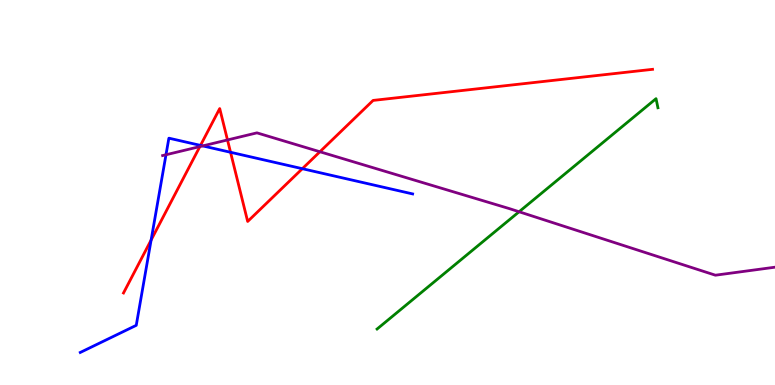[{'lines': ['blue', 'red'], 'intersections': [{'x': 1.95, 'y': 3.77}, {'x': 2.59, 'y': 6.22}, {'x': 2.97, 'y': 6.04}, {'x': 3.9, 'y': 5.62}]}, {'lines': ['green', 'red'], 'intersections': []}, {'lines': ['purple', 'red'], 'intersections': [{'x': 2.58, 'y': 6.19}, {'x': 2.94, 'y': 6.37}, {'x': 4.13, 'y': 6.06}]}, {'lines': ['blue', 'green'], 'intersections': []}, {'lines': ['blue', 'purple'], 'intersections': [{'x': 2.14, 'y': 5.98}, {'x': 2.62, 'y': 6.21}]}, {'lines': ['green', 'purple'], 'intersections': [{'x': 6.7, 'y': 4.5}]}]